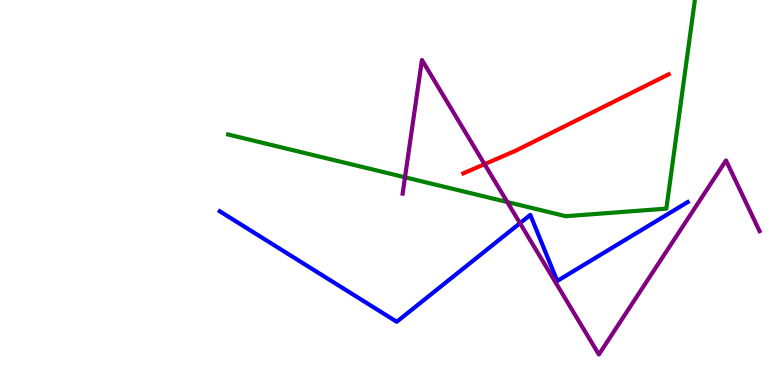[{'lines': ['blue', 'red'], 'intersections': []}, {'lines': ['green', 'red'], 'intersections': []}, {'lines': ['purple', 'red'], 'intersections': [{'x': 6.25, 'y': 5.74}]}, {'lines': ['blue', 'green'], 'intersections': []}, {'lines': ['blue', 'purple'], 'intersections': [{'x': 6.71, 'y': 4.2}]}, {'lines': ['green', 'purple'], 'intersections': [{'x': 5.23, 'y': 5.4}, {'x': 6.55, 'y': 4.75}]}]